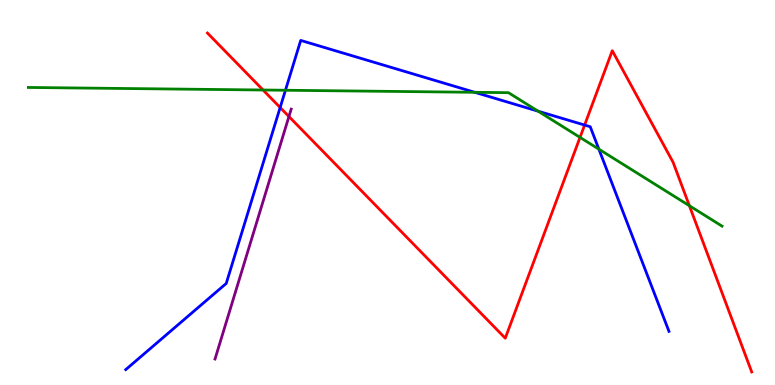[{'lines': ['blue', 'red'], 'intersections': [{'x': 3.61, 'y': 7.21}, {'x': 7.54, 'y': 6.75}]}, {'lines': ['green', 'red'], 'intersections': [{'x': 3.39, 'y': 7.66}, {'x': 7.48, 'y': 6.43}, {'x': 8.9, 'y': 4.66}]}, {'lines': ['purple', 'red'], 'intersections': [{'x': 3.73, 'y': 6.97}]}, {'lines': ['blue', 'green'], 'intersections': [{'x': 3.68, 'y': 7.66}, {'x': 6.13, 'y': 7.6}, {'x': 6.94, 'y': 7.11}, {'x': 7.73, 'y': 6.13}]}, {'lines': ['blue', 'purple'], 'intersections': []}, {'lines': ['green', 'purple'], 'intersections': []}]